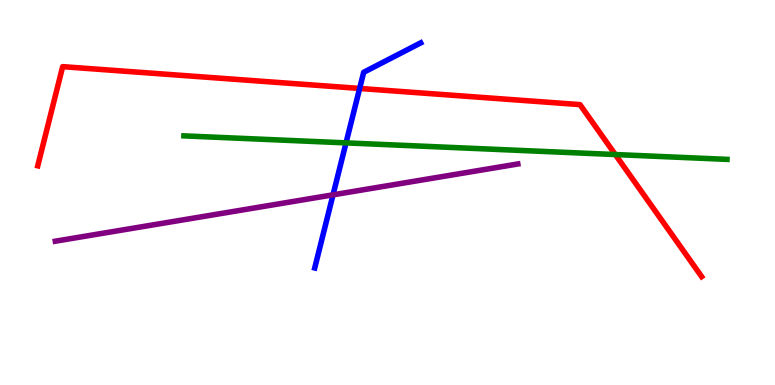[{'lines': ['blue', 'red'], 'intersections': [{'x': 4.64, 'y': 7.7}]}, {'lines': ['green', 'red'], 'intersections': [{'x': 7.94, 'y': 5.99}]}, {'lines': ['purple', 'red'], 'intersections': []}, {'lines': ['blue', 'green'], 'intersections': [{'x': 4.46, 'y': 6.29}]}, {'lines': ['blue', 'purple'], 'intersections': [{'x': 4.3, 'y': 4.94}]}, {'lines': ['green', 'purple'], 'intersections': []}]